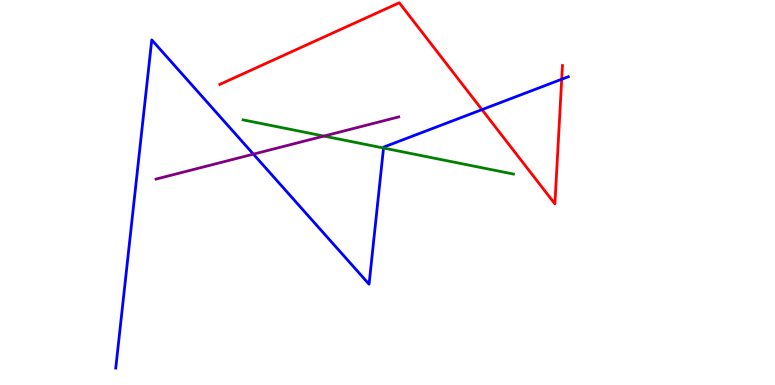[{'lines': ['blue', 'red'], 'intersections': [{'x': 6.22, 'y': 7.15}, {'x': 7.25, 'y': 7.94}]}, {'lines': ['green', 'red'], 'intersections': []}, {'lines': ['purple', 'red'], 'intersections': []}, {'lines': ['blue', 'green'], 'intersections': [{'x': 4.95, 'y': 6.16}]}, {'lines': ['blue', 'purple'], 'intersections': [{'x': 3.27, 'y': 6.0}]}, {'lines': ['green', 'purple'], 'intersections': [{'x': 4.18, 'y': 6.47}]}]